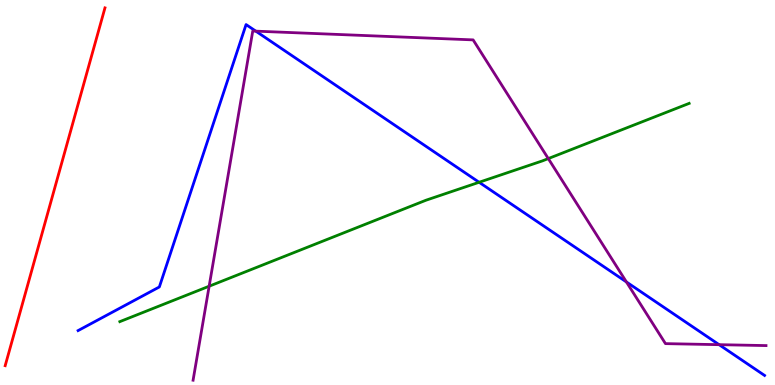[{'lines': ['blue', 'red'], 'intersections': []}, {'lines': ['green', 'red'], 'intersections': []}, {'lines': ['purple', 'red'], 'intersections': []}, {'lines': ['blue', 'green'], 'intersections': [{'x': 6.18, 'y': 5.27}]}, {'lines': ['blue', 'purple'], 'intersections': [{'x': 3.3, 'y': 9.19}, {'x': 8.08, 'y': 2.68}, {'x': 9.28, 'y': 1.05}]}, {'lines': ['green', 'purple'], 'intersections': [{'x': 2.7, 'y': 2.57}, {'x': 7.07, 'y': 5.88}]}]